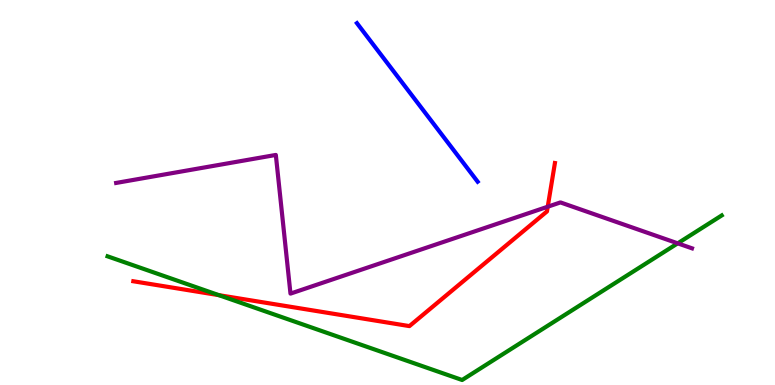[{'lines': ['blue', 'red'], 'intersections': []}, {'lines': ['green', 'red'], 'intersections': [{'x': 2.82, 'y': 2.33}]}, {'lines': ['purple', 'red'], 'intersections': [{'x': 7.07, 'y': 4.63}]}, {'lines': ['blue', 'green'], 'intersections': []}, {'lines': ['blue', 'purple'], 'intersections': []}, {'lines': ['green', 'purple'], 'intersections': [{'x': 8.74, 'y': 3.68}]}]